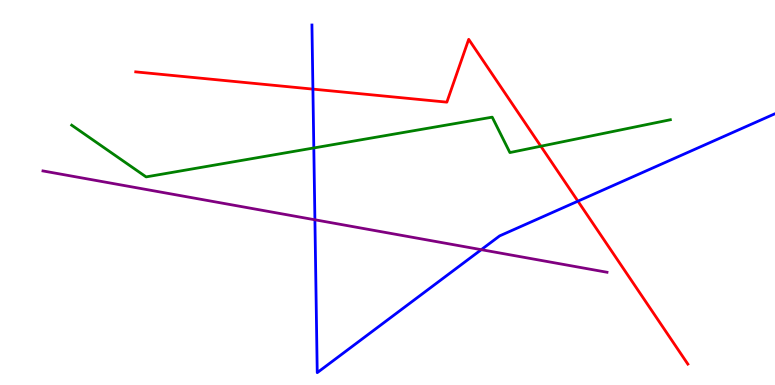[{'lines': ['blue', 'red'], 'intersections': [{'x': 4.04, 'y': 7.69}, {'x': 7.46, 'y': 4.77}]}, {'lines': ['green', 'red'], 'intersections': [{'x': 6.98, 'y': 6.2}]}, {'lines': ['purple', 'red'], 'intersections': []}, {'lines': ['blue', 'green'], 'intersections': [{'x': 4.05, 'y': 6.16}]}, {'lines': ['blue', 'purple'], 'intersections': [{'x': 4.06, 'y': 4.29}, {'x': 6.21, 'y': 3.52}]}, {'lines': ['green', 'purple'], 'intersections': []}]